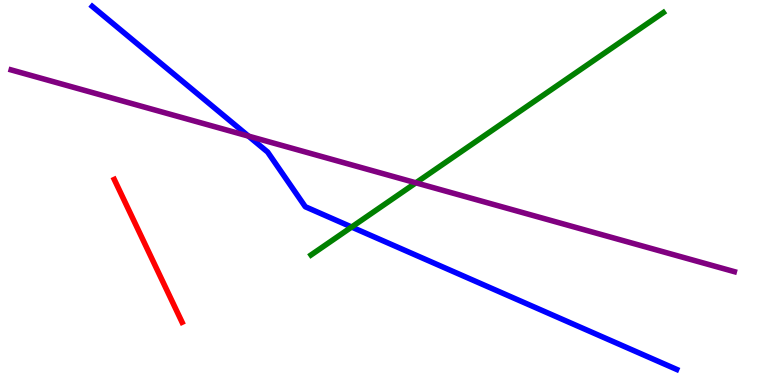[{'lines': ['blue', 'red'], 'intersections': []}, {'lines': ['green', 'red'], 'intersections': []}, {'lines': ['purple', 'red'], 'intersections': []}, {'lines': ['blue', 'green'], 'intersections': [{'x': 4.54, 'y': 4.1}]}, {'lines': ['blue', 'purple'], 'intersections': [{'x': 3.21, 'y': 6.46}]}, {'lines': ['green', 'purple'], 'intersections': [{'x': 5.37, 'y': 5.25}]}]